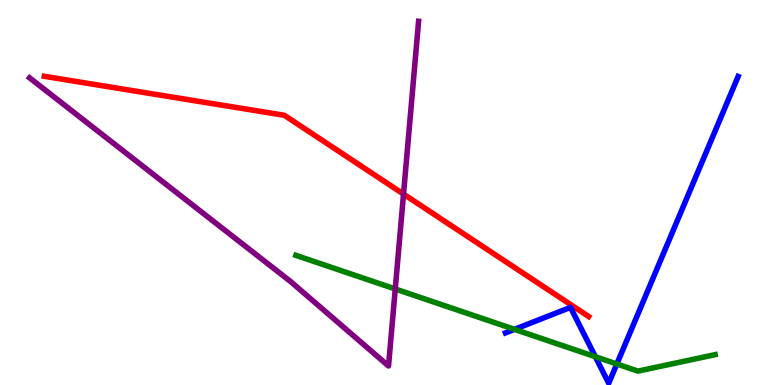[{'lines': ['blue', 'red'], 'intersections': []}, {'lines': ['green', 'red'], 'intersections': []}, {'lines': ['purple', 'red'], 'intersections': [{'x': 5.21, 'y': 4.96}]}, {'lines': ['blue', 'green'], 'intersections': [{'x': 6.64, 'y': 1.45}, {'x': 7.68, 'y': 0.735}, {'x': 7.96, 'y': 0.546}]}, {'lines': ['blue', 'purple'], 'intersections': []}, {'lines': ['green', 'purple'], 'intersections': [{'x': 5.1, 'y': 2.49}]}]